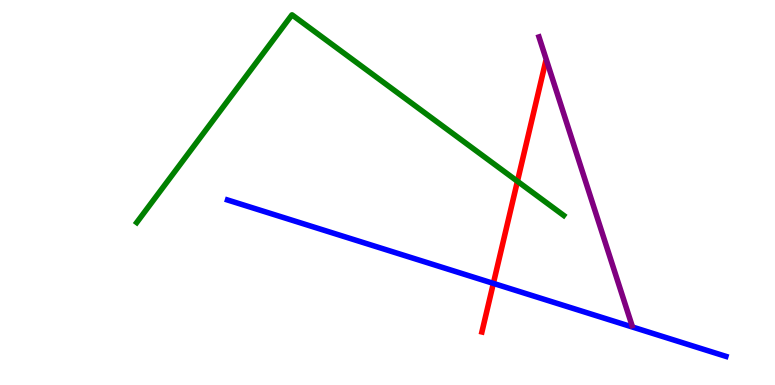[{'lines': ['blue', 'red'], 'intersections': [{'x': 6.37, 'y': 2.64}]}, {'lines': ['green', 'red'], 'intersections': [{'x': 6.68, 'y': 5.29}]}, {'lines': ['purple', 'red'], 'intersections': []}, {'lines': ['blue', 'green'], 'intersections': []}, {'lines': ['blue', 'purple'], 'intersections': []}, {'lines': ['green', 'purple'], 'intersections': []}]